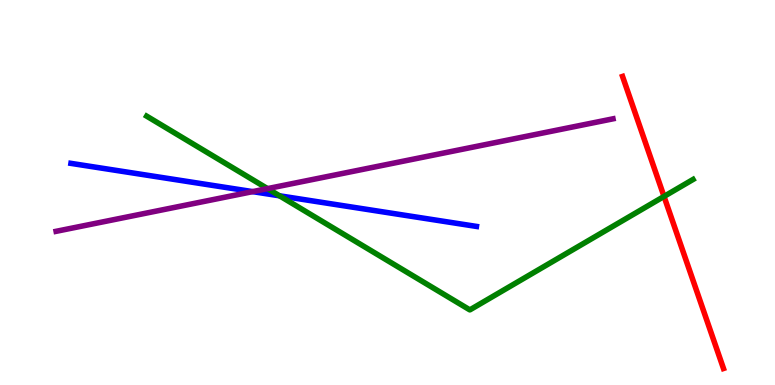[{'lines': ['blue', 'red'], 'intersections': []}, {'lines': ['green', 'red'], 'intersections': [{'x': 8.57, 'y': 4.9}]}, {'lines': ['purple', 'red'], 'intersections': []}, {'lines': ['blue', 'green'], 'intersections': [{'x': 3.61, 'y': 4.91}]}, {'lines': ['blue', 'purple'], 'intersections': [{'x': 3.26, 'y': 5.02}]}, {'lines': ['green', 'purple'], 'intersections': [{'x': 3.45, 'y': 5.1}]}]